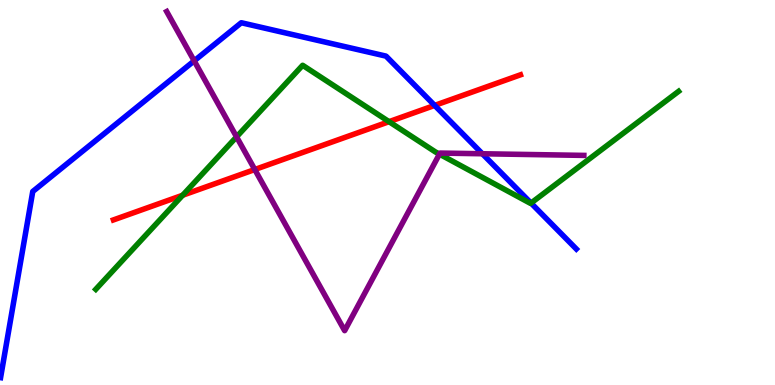[{'lines': ['blue', 'red'], 'intersections': [{'x': 5.61, 'y': 7.26}]}, {'lines': ['green', 'red'], 'intersections': [{'x': 2.36, 'y': 4.93}, {'x': 5.02, 'y': 6.84}]}, {'lines': ['purple', 'red'], 'intersections': [{'x': 3.29, 'y': 5.6}]}, {'lines': ['blue', 'green'], 'intersections': [{'x': 6.85, 'y': 4.73}]}, {'lines': ['blue', 'purple'], 'intersections': [{'x': 2.51, 'y': 8.42}, {'x': 6.22, 'y': 6.01}]}, {'lines': ['green', 'purple'], 'intersections': [{'x': 3.05, 'y': 6.45}, {'x': 5.67, 'y': 6.0}]}]